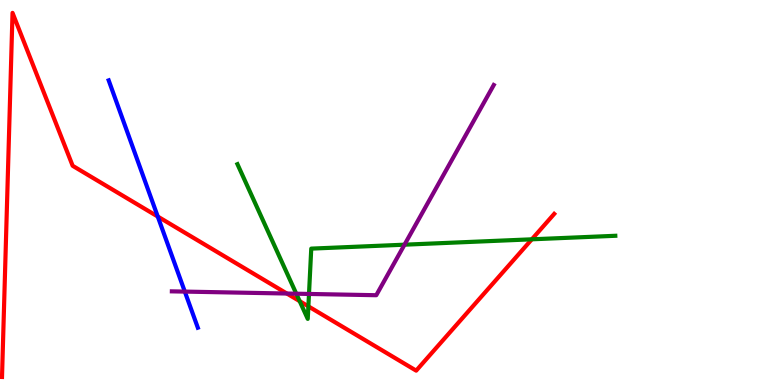[{'lines': ['blue', 'red'], 'intersections': [{'x': 2.04, 'y': 4.38}]}, {'lines': ['green', 'red'], 'intersections': [{'x': 3.87, 'y': 2.18}, {'x': 3.98, 'y': 2.04}, {'x': 6.86, 'y': 3.78}]}, {'lines': ['purple', 'red'], 'intersections': [{'x': 3.7, 'y': 2.38}]}, {'lines': ['blue', 'green'], 'intersections': []}, {'lines': ['blue', 'purple'], 'intersections': [{'x': 2.38, 'y': 2.43}]}, {'lines': ['green', 'purple'], 'intersections': [{'x': 3.82, 'y': 2.37}, {'x': 3.99, 'y': 2.36}, {'x': 5.22, 'y': 3.64}]}]